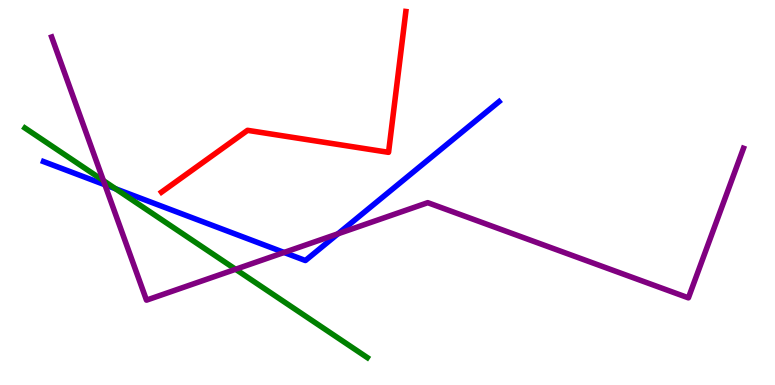[{'lines': ['blue', 'red'], 'intersections': []}, {'lines': ['green', 'red'], 'intersections': []}, {'lines': ['purple', 'red'], 'intersections': []}, {'lines': ['blue', 'green'], 'intersections': [{'x': 1.49, 'y': 5.1}]}, {'lines': ['blue', 'purple'], 'intersections': [{'x': 1.35, 'y': 5.2}, {'x': 3.67, 'y': 3.44}, {'x': 4.36, 'y': 3.93}]}, {'lines': ['green', 'purple'], 'intersections': [{'x': 1.33, 'y': 5.31}, {'x': 3.04, 'y': 3.01}]}]